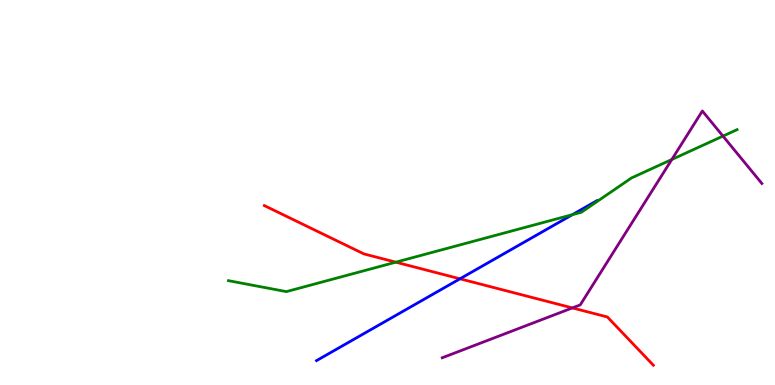[{'lines': ['blue', 'red'], 'intersections': [{'x': 5.94, 'y': 2.76}]}, {'lines': ['green', 'red'], 'intersections': [{'x': 5.11, 'y': 3.19}]}, {'lines': ['purple', 'red'], 'intersections': [{'x': 7.39, 'y': 2.0}]}, {'lines': ['blue', 'green'], 'intersections': [{'x': 7.39, 'y': 4.42}]}, {'lines': ['blue', 'purple'], 'intersections': []}, {'lines': ['green', 'purple'], 'intersections': [{'x': 8.67, 'y': 5.86}, {'x': 9.33, 'y': 6.46}]}]